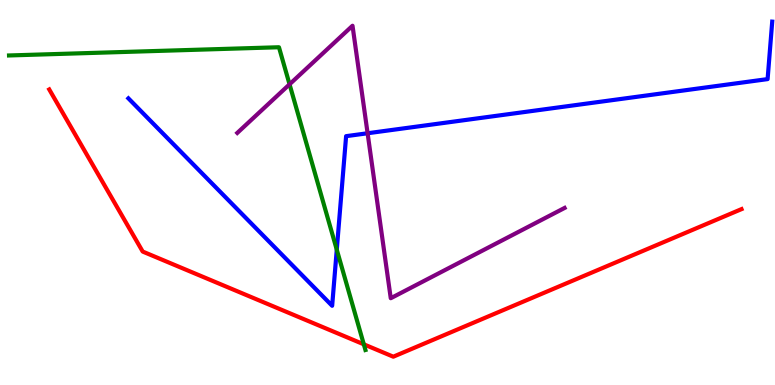[{'lines': ['blue', 'red'], 'intersections': []}, {'lines': ['green', 'red'], 'intersections': [{'x': 4.69, 'y': 1.06}]}, {'lines': ['purple', 'red'], 'intersections': []}, {'lines': ['blue', 'green'], 'intersections': [{'x': 4.35, 'y': 3.52}]}, {'lines': ['blue', 'purple'], 'intersections': [{'x': 4.74, 'y': 6.54}]}, {'lines': ['green', 'purple'], 'intersections': [{'x': 3.74, 'y': 7.81}]}]